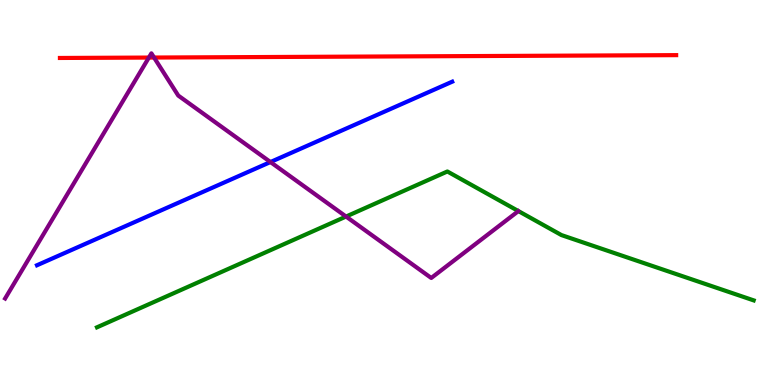[{'lines': ['blue', 'red'], 'intersections': []}, {'lines': ['green', 'red'], 'intersections': []}, {'lines': ['purple', 'red'], 'intersections': [{'x': 1.92, 'y': 8.5}, {'x': 1.99, 'y': 8.51}]}, {'lines': ['blue', 'green'], 'intersections': []}, {'lines': ['blue', 'purple'], 'intersections': [{'x': 3.49, 'y': 5.79}]}, {'lines': ['green', 'purple'], 'intersections': [{'x': 4.47, 'y': 4.38}]}]